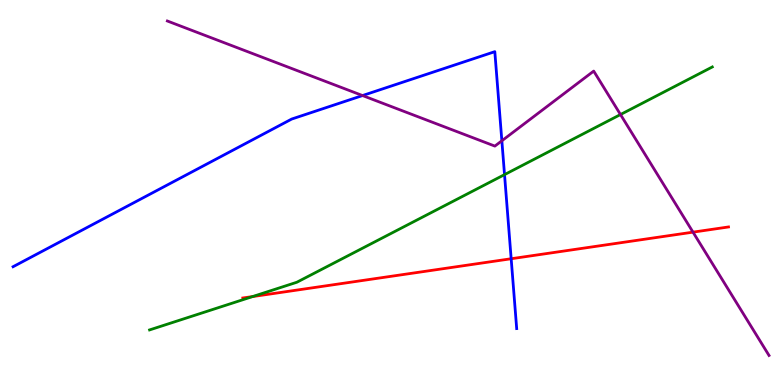[{'lines': ['blue', 'red'], 'intersections': [{'x': 6.6, 'y': 3.28}]}, {'lines': ['green', 'red'], 'intersections': [{'x': 3.26, 'y': 2.3}]}, {'lines': ['purple', 'red'], 'intersections': [{'x': 8.94, 'y': 3.97}]}, {'lines': ['blue', 'green'], 'intersections': [{'x': 6.51, 'y': 5.46}]}, {'lines': ['blue', 'purple'], 'intersections': [{'x': 4.68, 'y': 7.52}, {'x': 6.48, 'y': 6.34}]}, {'lines': ['green', 'purple'], 'intersections': [{'x': 8.01, 'y': 7.02}]}]